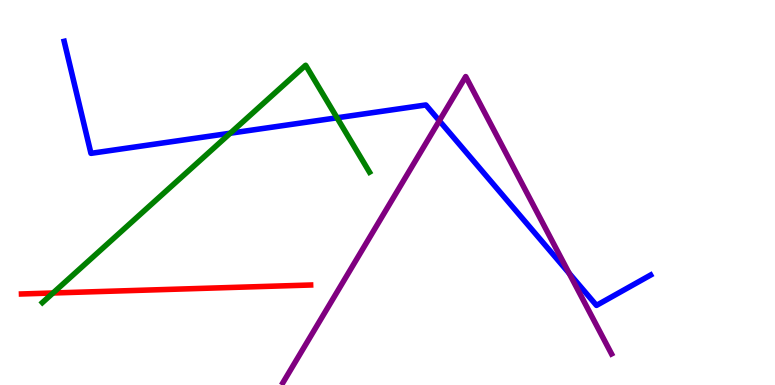[{'lines': ['blue', 'red'], 'intersections': []}, {'lines': ['green', 'red'], 'intersections': [{'x': 0.684, 'y': 2.39}]}, {'lines': ['purple', 'red'], 'intersections': []}, {'lines': ['blue', 'green'], 'intersections': [{'x': 2.97, 'y': 6.54}, {'x': 4.35, 'y': 6.94}]}, {'lines': ['blue', 'purple'], 'intersections': [{'x': 5.67, 'y': 6.86}, {'x': 7.34, 'y': 2.9}]}, {'lines': ['green', 'purple'], 'intersections': []}]